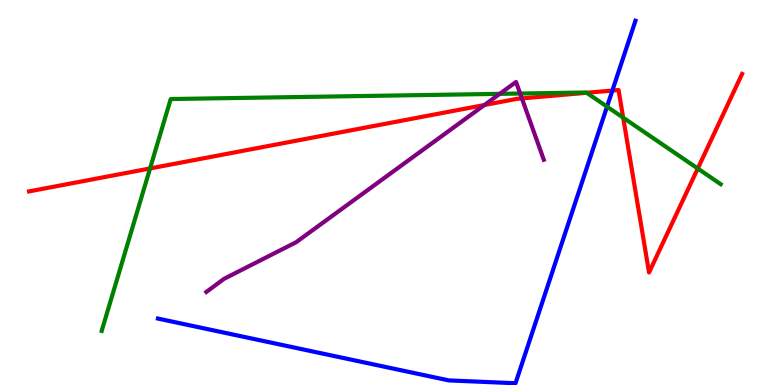[{'lines': ['blue', 'red'], 'intersections': [{'x': 7.9, 'y': 7.65}]}, {'lines': ['green', 'red'], 'intersections': [{'x': 1.94, 'y': 5.62}, {'x': 7.57, 'y': 7.59}, {'x': 8.04, 'y': 6.94}, {'x': 9.0, 'y': 5.62}]}, {'lines': ['purple', 'red'], 'intersections': [{'x': 6.25, 'y': 7.27}, {'x': 6.73, 'y': 7.44}]}, {'lines': ['blue', 'green'], 'intersections': [{'x': 7.83, 'y': 7.23}]}, {'lines': ['blue', 'purple'], 'intersections': []}, {'lines': ['green', 'purple'], 'intersections': [{'x': 6.45, 'y': 7.56}, {'x': 6.71, 'y': 7.57}]}]